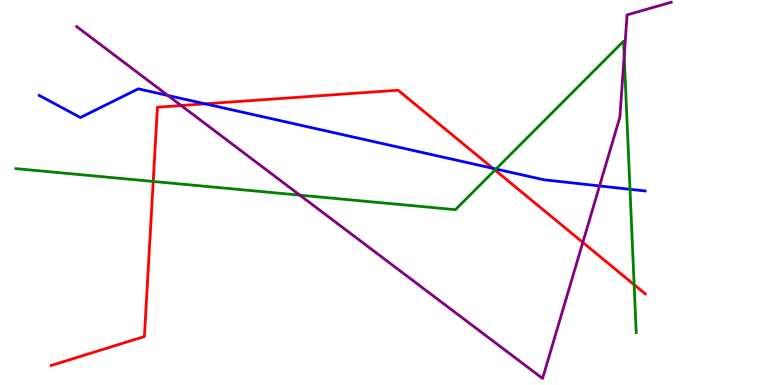[{'lines': ['blue', 'red'], 'intersections': [{'x': 2.65, 'y': 7.3}, {'x': 6.36, 'y': 5.63}]}, {'lines': ['green', 'red'], 'intersections': [{'x': 1.98, 'y': 5.29}, {'x': 6.39, 'y': 5.58}, {'x': 8.18, 'y': 2.61}]}, {'lines': ['purple', 'red'], 'intersections': [{'x': 2.34, 'y': 7.26}, {'x': 7.52, 'y': 3.7}]}, {'lines': ['blue', 'green'], 'intersections': [{'x': 6.4, 'y': 5.61}, {'x': 8.13, 'y': 5.08}]}, {'lines': ['blue', 'purple'], 'intersections': [{'x': 2.17, 'y': 7.52}, {'x': 7.74, 'y': 5.17}]}, {'lines': ['green', 'purple'], 'intersections': [{'x': 3.87, 'y': 4.93}, {'x': 8.05, 'y': 8.55}]}]